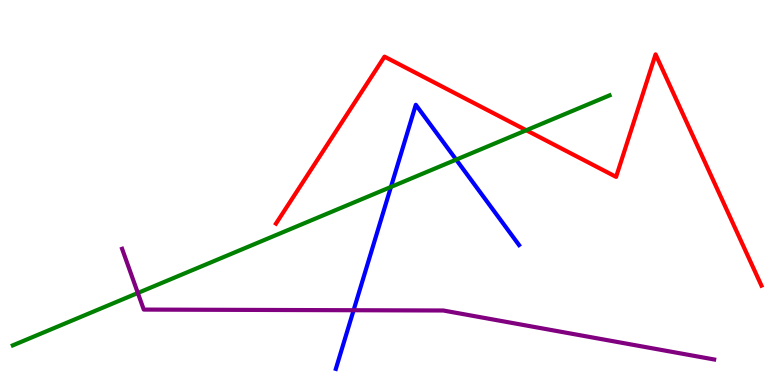[{'lines': ['blue', 'red'], 'intersections': []}, {'lines': ['green', 'red'], 'intersections': [{'x': 6.79, 'y': 6.62}]}, {'lines': ['purple', 'red'], 'intersections': []}, {'lines': ['blue', 'green'], 'intersections': [{'x': 5.04, 'y': 5.14}, {'x': 5.89, 'y': 5.85}]}, {'lines': ['blue', 'purple'], 'intersections': [{'x': 4.56, 'y': 1.94}]}, {'lines': ['green', 'purple'], 'intersections': [{'x': 1.78, 'y': 2.39}]}]